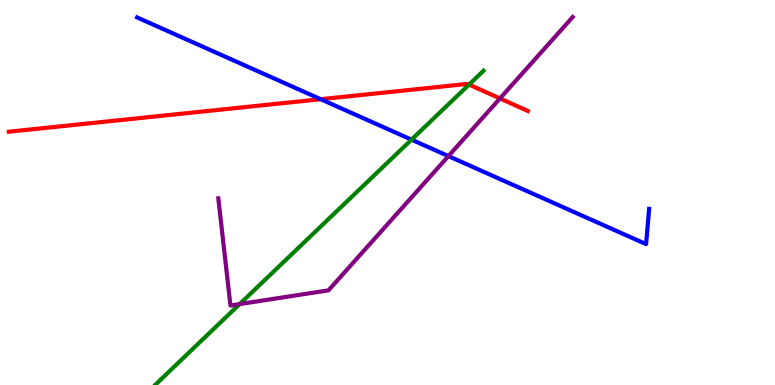[{'lines': ['blue', 'red'], 'intersections': [{'x': 4.14, 'y': 7.42}]}, {'lines': ['green', 'red'], 'intersections': [{'x': 6.05, 'y': 7.8}]}, {'lines': ['purple', 'red'], 'intersections': [{'x': 6.45, 'y': 7.44}]}, {'lines': ['blue', 'green'], 'intersections': [{'x': 5.31, 'y': 6.37}]}, {'lines': ['blue', 'purple'], 'intersections': [{'x': 5.79, 'y': 5.95}]}, {'lines': ['green', 'purple'], 'intersections': [{'x': 3.09, 'y': 2.1}]}]